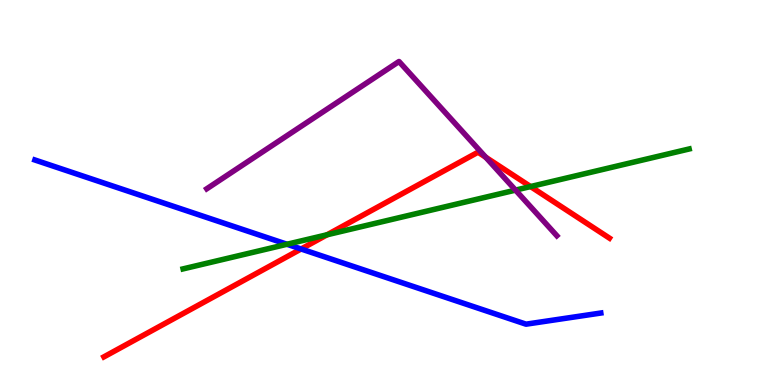[{'lines': ['blue', 'red'], 'intersections': [{'x': 3.89, 'y': 3.53}]}, {'lines': ['green', 'red'], 'intersections': [{'x': 4.22, 'y': 3.9}, {'x': 6.85, 'y': 5.15}]}, {'lines': ['purple', 'red'], 'intersections': [{'x': 6.27, 'y': 5.92}]}, {'lines': ['blue', 'green'], 'intersections': [{'x': 3.7, 'y': 3.66}]}, {'lines': ['blue', 'purple'], 'intersections': []}, {'lines': ['green', 'purple'], 'intersections': [{'x': 6.65, 'y': 5.06}]}]